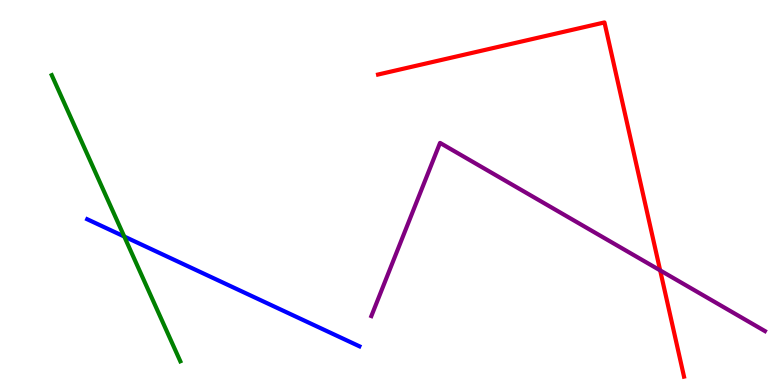[{'lines': ['blue', 'red'], 'intersections': []}, {'lines': ['green', 'red'], 'intersections': []}, {'lines': ['purple', 'red'], 'intersections': [{'x': 8.52, 'y': 2.98}]}, {'lines': ['blue', 'green'], 'intersections': [{'x': 1.6, 'y': 3.86}]}, {'lines': ['blue', 'purple'], 'intersections': []}, {'lines': ['green', 'purple'], 'intersections': []}]